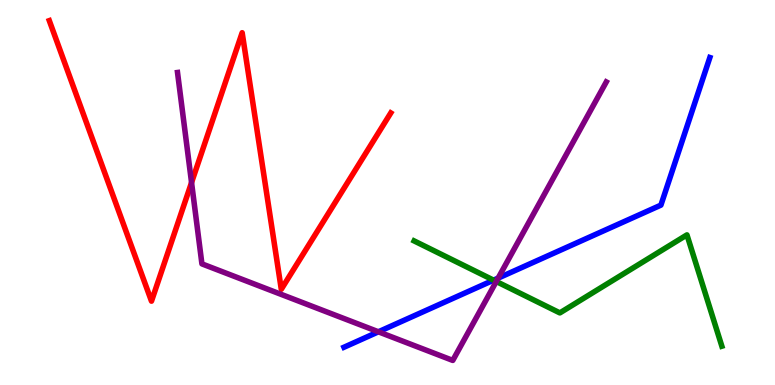[{'lines': ['blue', 'red'], 'intersections': []}, {'lines': ['green', 'red'], 'intersections': []}, {'lines': ['purple', 'red'], 'intersections': [{'x': 2.47, 'y': 5.26}]}, {'lines': ['blue', 'green'], 'intersections': [{'x': 6.37, 'y': 2.72}]}, {'lines': ['blue', 'purple'], 'intersections': [{'x': 4.88, 'y': 1.38}, {'x': 6.43, 'y': 2.78}]}, {'lines': ['green', 'purple'], 'intersections': [{'x': 6.4, 'y': 2.69}]}]